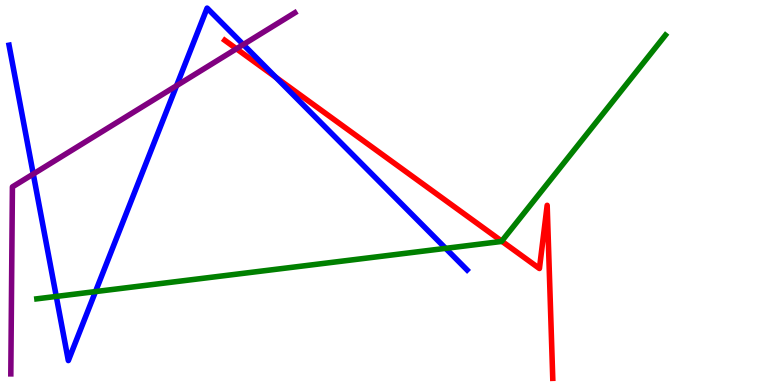[{'lines': ['blue', 'red'], 'intersections': [{'x': 3.56, 'y': 7.99}]}, {'lines': ['green', 'red'], 'intersections': [{'x': 6.47, 'y': 3.74}]}, {'lines': ['purple', 'red'], 'intersections': [{'x': 3.05, 'y': 8.73}]}, {'lines': ['blue', 'green'], 'intersections': [{'x': 0.726, 'y': 2.3}, {'x': 1.23, 'y': 2.43}, {'x': 5.75, 'y': 3.55}]}, {'lines': ['blue', 'purple'], 'intersections': [{'x': 0.429, 'y': 5.48}, {'x': 2.28, 'y': 7.77}, {'x': 3.14, 'y': 8.84}]}, {'lines': ['green', 'purple'], 'intersections': []}]